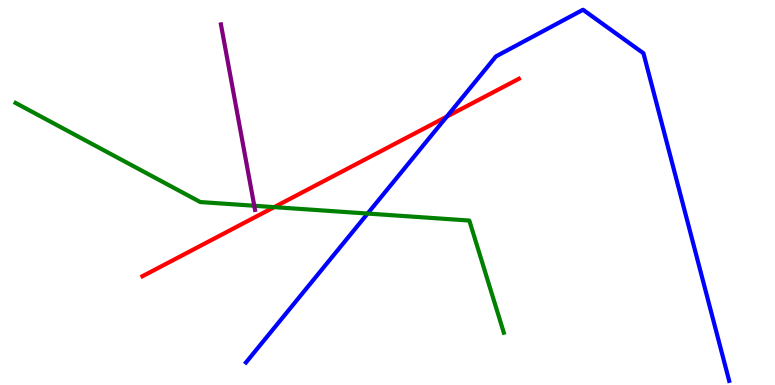[{'lines': ['blue', 'red'], 'intersections': [{'x': 5.76, 'y': 6.97}]}, {'lines': ['green', 'red'], 'intersections': [{'x': 3.54, 'y': 4.62}]}, {'lines': ['purple', 'red'], 'intersections': []}, {'lines': ['blue', 'green'], 'intersections': [{'x': 4.74, 'y': 4.45}]}, {'lines': ['blue', 'purple'], 'intersections': []}, {'lines': ['green', 'purple'], 'intersections': [{'x': 3.28, 'y': 4.66}]}]